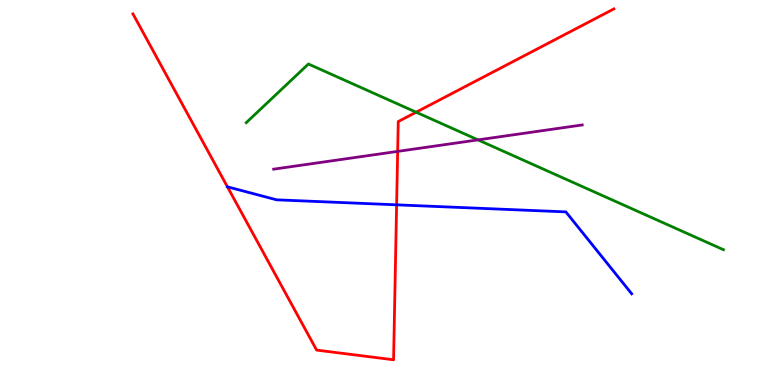[{'lines': ['blue', 'red'], 'intersections': [{'x': 5.12, 'y': 4.68}]}, {'lines': ['green', 'red'], 'intersections': [{'x': 5.37, 'y': 7.09}]}, {'lines': ['purple', 'red'], 'intersections': [{'x': 5.13, 'y': 6.07}]}, {'lines': ['blue', 'green'], 'intersections': []}, {'lines': ['blue', 'purple'], 'intersections': []}, {'lines': ['green', 'purple'], 'intersections': [{'x': 6.17, 'y': 6.37}]}]